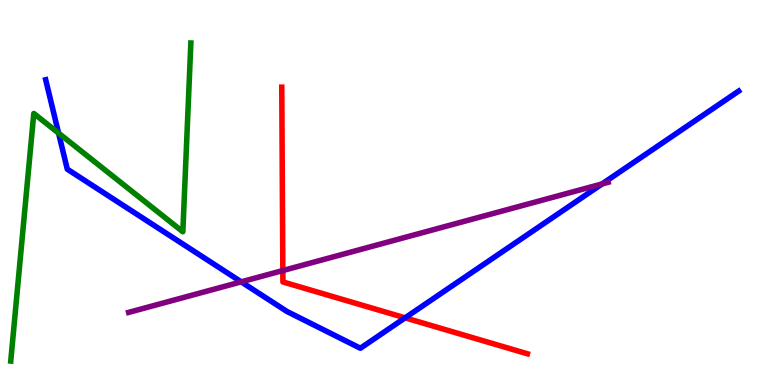[{'lines': ['blue', 'red'], 'intersections': [{'x': 5.23, 'y': 1.74}]}, {'lines': ['green', 'red'], 'intersections': []}, {'lines': ['purple', 'red'], 'intersections': [{'x': 3.65, 'y': 2.97}]}, {'lines': ['blue', 'green'], 'intersections': [{'x': 0.756, 'y': 6.54}]}, {'lines': ['blue', 'purple'], 'intersections': [{'x': 3.11, 'y': 2.68}, {'x': 7.77, 'y': 5.22}]}, {'lines': ['green', 'purple'], 'intersections': []}]